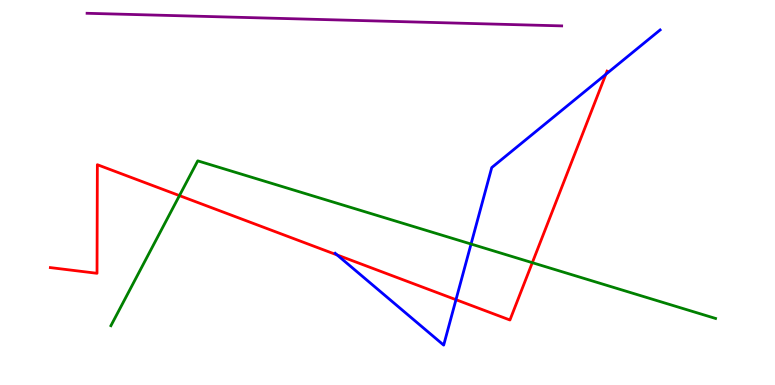[{'lines': ['blue', 'red'], 'intersections': [{'x': 4.35, 'y': 3.38}, {'x': 5.88, 'y': 2.22}, {'x': 7.82, 'y': 8.07}]}, {'lines': ['green', 'red'], 'intersections': [{'x': 2.32, 'y': 4.92}, {'x': 6.87, 'y': 3.18}]}, {'lines': ['purple', 'red'], 'intersections': []}, {'lines': ['blue', 'green'], 'intersections': [{'x': 6.08, 'y': 3.66}]}, {'lines': ['blue', 'purple'], 'intersections': []}, {'lines': ['green', 'purple'], 'intersections': []}]